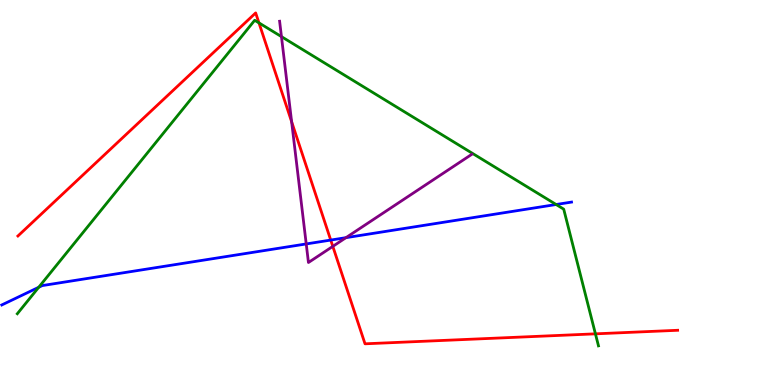[{'lines': ['blue', 'red'], 'intersections': [{'x': 4.27, 'y': 3.76}]}, {'lines': ['green', 'red'], 'intersections': [{'x': 3.34, 'y': 9.41}, {'x': 7.68, 'y': 1.33}]}, {'lines': ['purple', 'red'], 'intersections': [{'x': 3.76, 'y': 6.84}, {'x': 4.29, 'y': 3.6}]}, {'lines': ['blue', 'green'], 'intersections': [{'x': 0.5, 'y': 2.54}, {'x': 7.18, 'y': 4.69}]}, {'lines': ['blue', 'purple'], 'intersections': [{'x': 3.95, 'y': 3.66}, {'x': 4.46, 'y': 3.83}]}, {'lines': ['green', 'purple'], 'intersections': [{'x': 3.63, 'y': 9.05}]}]